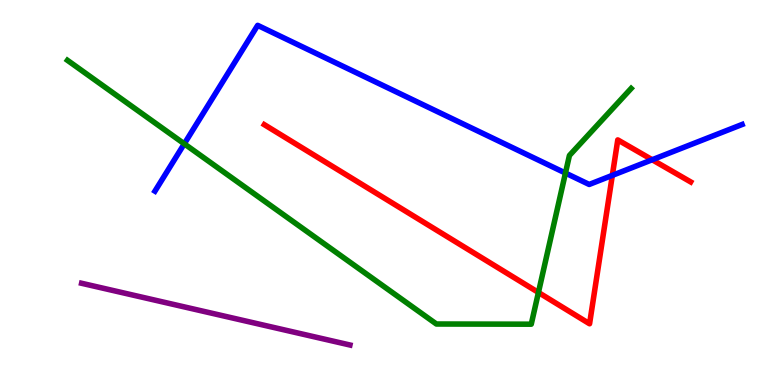[{'lines': ['blue', 'red'], 'intersections': [{'x': 7.9, 'y': 5.44}, {'x': 8.42, 'y': 5.85}]}, {'lines': ['green', 'red'], 'intersections': [{'x': 6.95, 'y': 2.4}]}, {'lines': ['purple', 'red'], 'intersections': []}, {'lines': ['blue', 'green'], 'intersections': [{'x': 2.38, 'y': 6.26}, {'x': 7.3, 'y': 5.51}]}, {'lines': ['blue', 'purple'], 'intersections': []}, {'lines': ['green', 'purple'], 'intersections': []}]